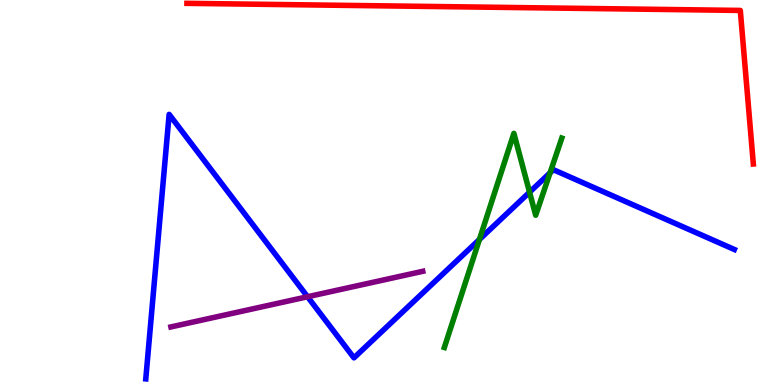[{'lines': ['blue', 'red'], 'intersections': []}, {'lines': ['green', 'red'], 'intersections': []}, {'lines': ['purple', 'red'], 'intersections': []}, {'lines': ['blue', 'green'], 'intersections': [{'x': 6.19, 'y': 3.78}, {'x': 6.83, 'y': 5.01}, {'x': 7.1, 'y': 5.51}]}, {'lines': ['blue', 'purple'], 'intersections': [{'x': 3.97, 'y': 2.29}]}, {'lines': ['green', 'purple'], 'intersections': []}]